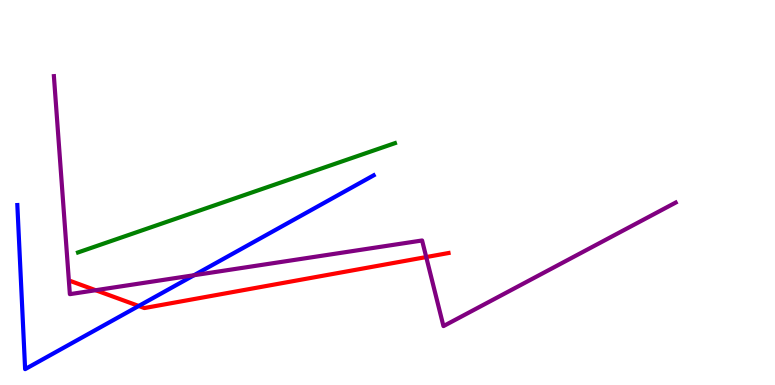[{'lines': ['blue', 'red'], 'intersections': [{'x': 1.79, 'y': 2.05}]}, {'lines': ['green', 'red'], 'intersections': []}, {'lines': ['purple', 'red'], 'intersections': [{'x': 1.23, 'y': 2.46}, {'x': 5.5, 'y': 3.32}]}, {'lines': ['blue', 'green'], 'intersections': []}, {'lines': ['blue', 'purple'], 'intersections': [{'x': 2.5, 'y': 2.85}]}, {'lines': ['green', 'purple'], 'intersections': []}]